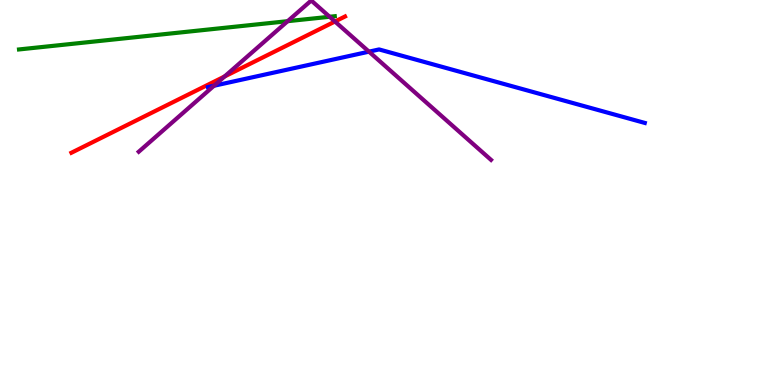[{'lines': ['blue', 'red'], 'intersections': []}, {'lines': ['green', 'red'], 'intersections': []}, {'lines': ['purple', 'red'], 'intersections': [{'x': 2.9, 'y': 8.01}, {'x': 4.32, 'y': 9.44}]}, {'lines': ['blue', 'green'], 'intersections': []}, {'lines': ['blue', 'purple'], 'intersections': [{'x': 2.76, 'y': 7.77}, {'x': 4.76, 'y': 8.66}]}, {'lines': ['green', 'purple'], 'intersections': [{'x': 3.71, 'y': 9.45}, {'x': 4.25, 'y': 9.56}]}]